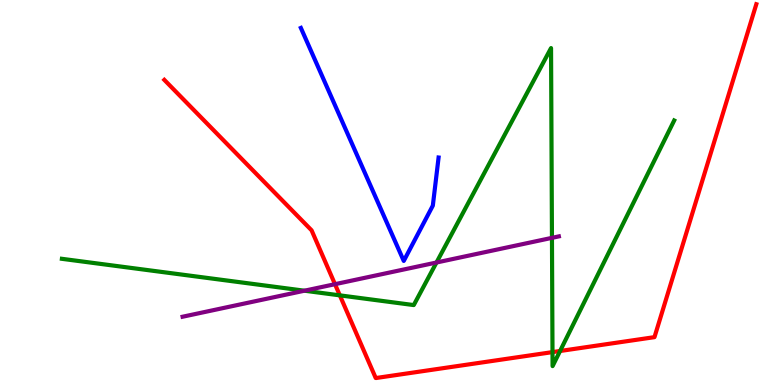[{'lines': ['blue', 'red'], 'intersections': []}, {'lines': ['green', 'red'], 'intersections': [{'x': 4.38, 'y': 2.33}, {'x': 7.13, 'y': 0.854}, {'x': 7.23, 'y': 0.883}]}, {'lines': ['purple', 'red'], 'intersections': [{'x': 4.32, 'y': 2.62}]}, {'lines': ['blue', 'green'], 'intersections': []}, {'lines': ['blue', 'purple'], 'intersections': []}, {'lines': ['green', 'purple'], 'intersections': [{'x': 3.93, 'y': 2.45}, {'x': 5.63, 'y': 3.18}, {'x': 7.12, 'y': 3.82}]}]